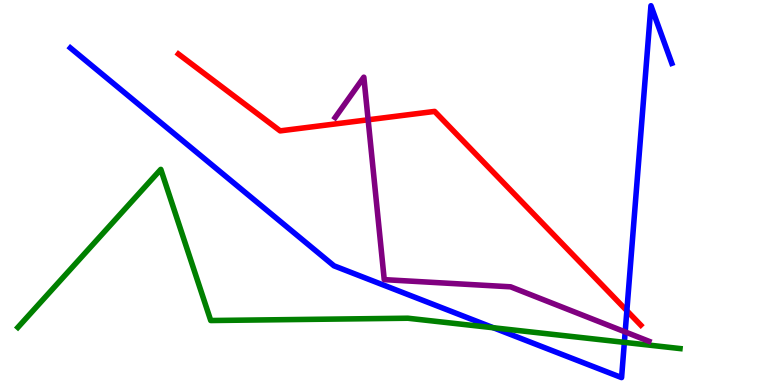[{'lines': ['blue', 'red'], 'intersections': [{'x': 8.09, 'y': 1.93}]}, {'lines': ['green', 'red'], 'intersections': []}, {'lines': ['purple', 'red'], 'intersections': [{'x': 4.75, 'y': 6.89}]}, {'lines': ['blue', 'green'], 'intersections': [{'x': 6.37, 'y': 1.49}, {'x': 8.06, 'y': 1.11}]}, {'lines': ['blue', 'purple'], 'intersections': [{'x': 8.07, 'y': 1.38}]}, {'lines': ['green', 'purple'], 'intersections': []}]